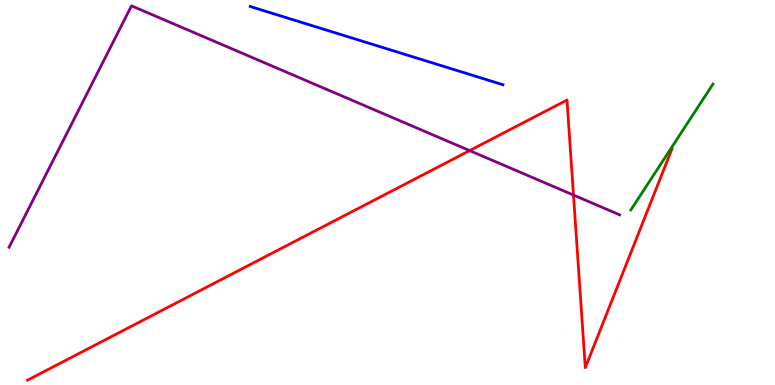[{'lines': ['blue', 'red'], 'intersections': []}, {'lines': ['green', 'red'], 'intersections': []}, {'lines': ['purple', 'red'], 'intersections': [{'x': 6.06, 'y': 6.09}, {'x': 7.4, 'y': 4.93}]}, {'lines': ['blue', 'green'], 'intersections': []}, {'lines': ['blue', 'purple'], 'intersections': []}, {'lines': ['green', 'purple'], 'intersections': []}]